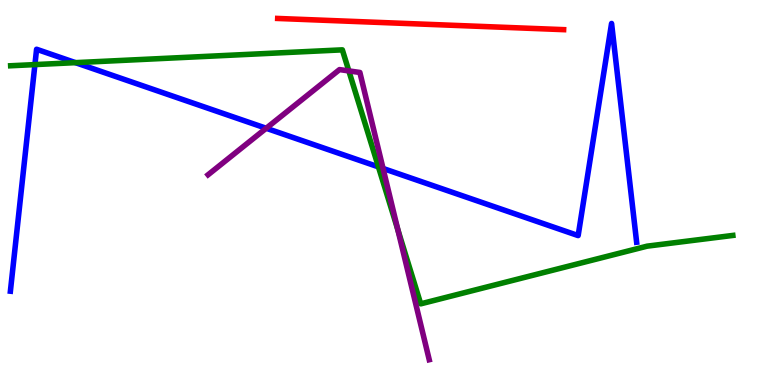[{'lines': ['blue', 'red'], 'intersections': []}, {'lines': ['green', 'red'], 'intersections': []}, {'lines': ['purple', 'red'], 'intersections': []}, {'lines': ['blue', 'green'], 'intersections': [{'x': 0.451, 'y': 8.32}, {'x': 0.974, 'y': 8.37}, {'x': 4.88, 'y': 5.67}]}, {'lines': ['blue', 'purple'], 'intersections': [{'x': 3.43, 'y': 6.67}, {'x': 4.94, 'y': 5.62}]}, {'lines': ['green', 'purple'], 'intersections': [{'x': 4.5, 'y': 8.16}, {'x': 5.13, 'y': 4.03}]}]